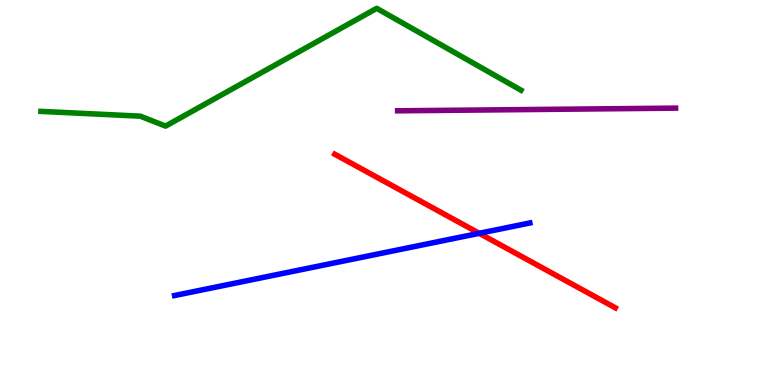[{'lines': ['blue', 'red'], 'intersections': [{'x': 6.18, 'y': 3.94}]}, {'lines': ['green', 'red'], 'intersections': []}, {'lines': ['purple', 'red'], 'intersections': []}, {'lines': ['blue', 'green'], 'intersections': []}, {'lines': ['blue', 'purple'], 'intersections': []}, {'lines': ['green', 'purple'], 'intersections': []}]